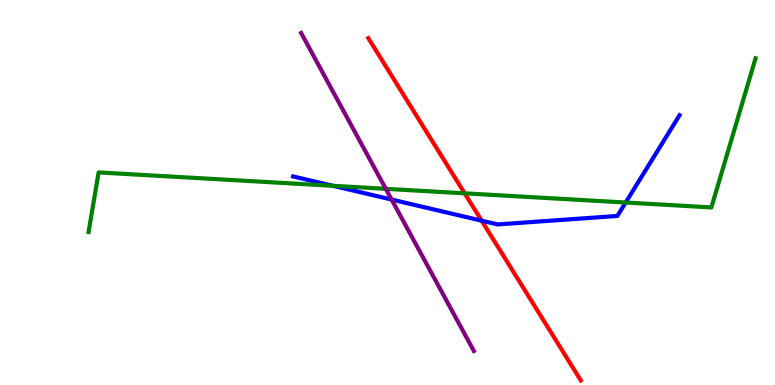[{'lines': ['blue', 'red'], 'intersections': [{'x': 6.21, 'y': 4.27}]}, {'lines': ['green', 'red'], 'intersections': [{'x': 6.0, 'y': 4.98}]}, {'lines': ['purple', 'red'], 'intersections': []}, {'lines': ['blue', 'green'], 'intersections': [{'x': 4.3, 'y': 5.17}, {'x': 8.07, 'y': 4.74}]}, {'lines': ['blue', 'purple'], 'intersections': [{'x': 5.05, 'y': 4.82}]}, {'lines': ['green', 'purple'], 'intersections': [{'x': 4.98, 'y': 5.1}]}]